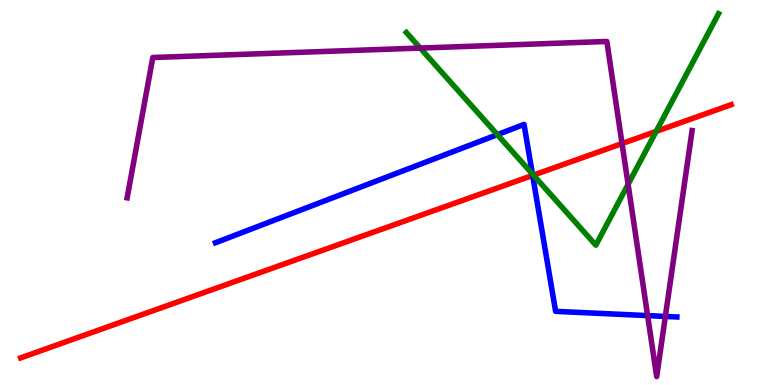[{'lines': ['blue', 'red'], 'intersections': [{'x': 6.87, 'y': 5.44}]}, {'lines': ['green', 'red'], 'intersections': [{'x': 6.88, 'y': 5.45}, {'x': 8.47, 'y': 6.59}]}, {'lines': ['purple', 'red'], 'intersections': [{'x': 8.03, 'y': 6.27}]}, {'lines': ['blue', 'green'], 'intersections': [{'x': 6.42, 'y': 6.5}, {'x': 6.87, 'y': 5.48}]}, {'lines': ['blue', 'purple'], 'intersections': [{'x': 8.36, 'y': 1.8}, {'x': 8.59, 'y': 1.78}]}, {'lines': ['green', 'purple'], 'intersections': [{'x': 5.42, 'y': 8.75}, {'x': 8.1, 'y': 5.21}]}]